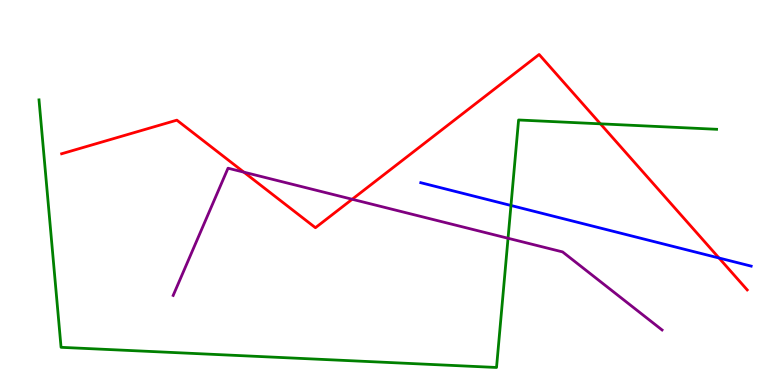[{'lines': ['blue', 'red'], 'intersections': [{'x': 9.28, 'y': 3.3}]}, {'lines': ['green', 'red'], 'intersections': [{'x': 7.75, 'y': 6.78}]}, {'lines': ['purple', 'red'], 'intersections': [{'x': 3.15, 'y': 5.53}, {'x': 4.54, 'y': 4.82}]}, {'lines': ['blue', 'green'], 'intersections': [{'x': 6.59, 'y': 4.66}]}, {'lines': ['blue', 'purple'], 'intersections': []}, {'lines': ['green', 'purple'], 'intersections': [{'x': 6.56, 'y': 3.81}]}]